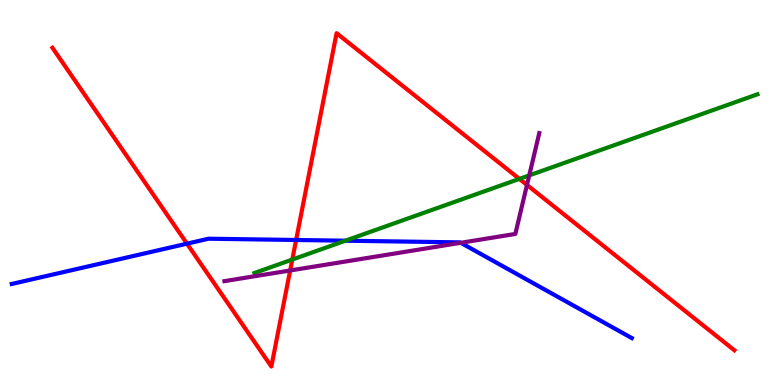[{'lines': ['blue', 'red'], 'intersections': [{'x': 2.41, 'y': 3.67}, {'x': 3.82, 'y': 3.77}]}, {'lines': ['green', 'red'], 'intersections': [{'x': 3.77, 'y': 3.26}, {'x': 6.7, 'y': 5.35}]}, {'lines': ['purple', 'red'], 'intersections': [{'x': 3.74, 'y': 2.97}, {'x': 6.8, 'y': 5.2}]}, {'lines': ['blue', 'green'], 'intersections': [{'x': 4.46, 'y': 3.75}]}, {'lines': ['blue', 'purple'], 'intersections': [{'x': 5.95, 'y': 3.69}]}, {'lines': ['green', 'purple'], 'intersections': [{'x': 6.83, 'y': 5.44}]}]